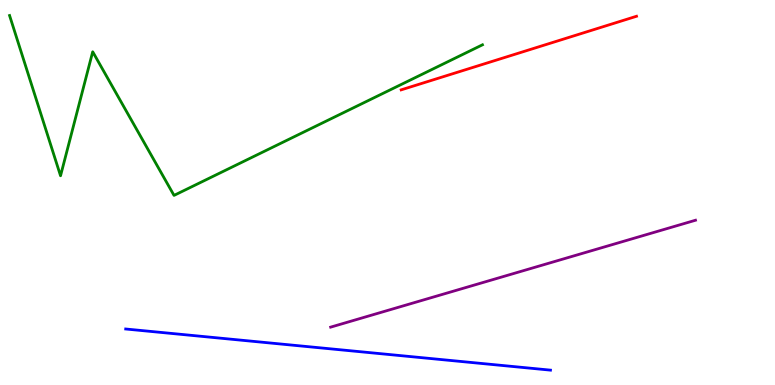[{'lines': ['blue', 'red'], 'intersections': []}, {'lines': ['green', 'red'], 'intersections': []}, {'lines': ['purple', 'red'], 'intersections': []}, {'lines': ['blue', 'green'], 'intersections': []}, {'lines': ['blue', 'purple'], 'intersections': []}, {'lines': ['green', 'purple'], 'intersections': []}]